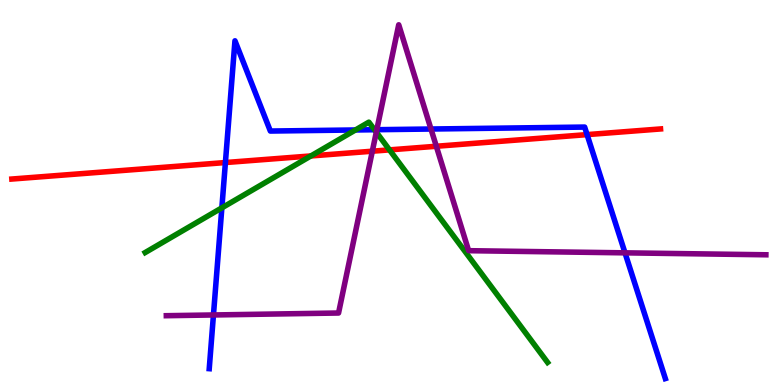[{'lines': ['blue', 'red'], 'intersections': [{'x': 2.91, 'y': 5.78}, {'x': 7.58, 'y': 6.5}]}, {'lines': ['green', 'red'], 'intersections': [{'x': 4.01, 'y': 5.95}, {'x': 5.03, 'y': 6.11}]}, {'lines': ['purple', 'red'], 'intersections': [{'x': 4.8, 'y': 6.07}, {'x': 5.63, 'y': 6.2}]}, {'lines': ['blue', 'green'], 'intersections': [{'x': 2.86, 'y': 4.6}, {'x': 4.59, 'y': 6.62}, {'x': 4.83, 'y': 6.63}]}, {'lines': ['blue', 'purple'], 'intersections': [{'x': 2.75, 'y': 1.82}, {'x': 4.86, 'y': 6.63}, {'x': 5.56, 'y': 6.65}, {'x': 8.06, 'y': 3.43}]}, {'lines': ['green', 'purple'], 'intersections': [{'x': 4.86, 'y': 6.57}]}]